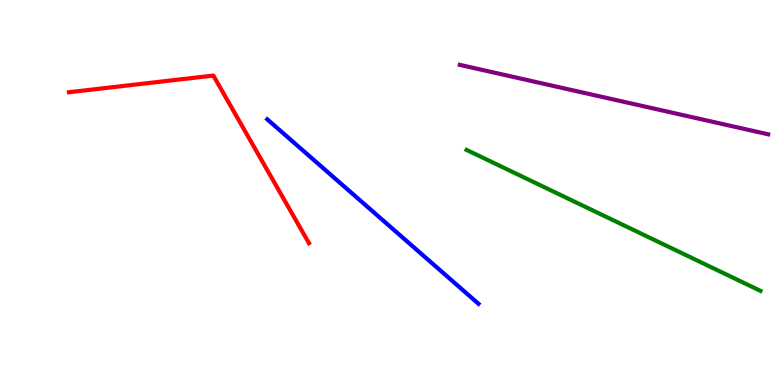[{'lines': ['blue', 'red'], 'intersections': []}, {'lines': ['green', 'red'], 'intersections': []}, {'lines': ['purple', 'red'], 'intersections': []}, {'lines': ['blue', 'green'], 'intersections': []}, {'lines': ['blue', 'purple'], 'intersections': []}, {'lines': ['green', 'purple'], 'intersections': []}]